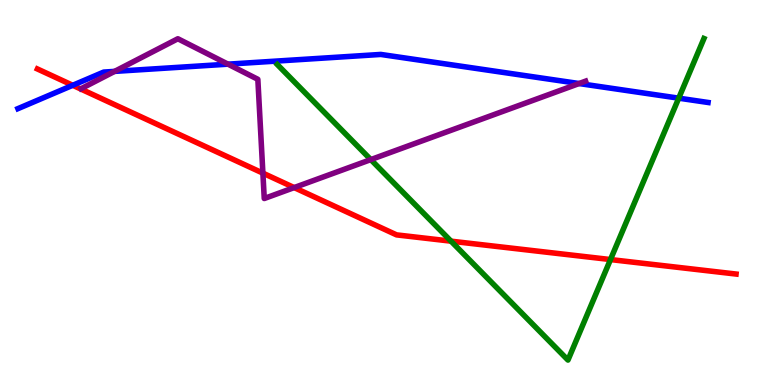[{'lines': ['blue', 'red'], 'intersections': [{'x': 0.939, 'y': 7.78}]}, {'lines': ['green', 'red'], 'intersections': [{'x': 5.82, 'y': 3.74}, {'x': 7.88, 'y': 3.26}]}, {'lines': ['purple', 'red'], 'intersections': [{'x': 3.39, 'y': 5.5}, {'x': 3.8, 'y': 5.13}]}, {'lines': ['blue', 'green'], 'intersections': [{'x': 8.76, 'y': 7.45}]}, {'lines': ['blue', 'purple'], 'intersections': [{'x': 1.48, 'y': 8.15}, {'x': 2.94, 'y': 8.33}, {'x': 7.47, 'y': 7.83}]}, {'lines': ['green', 'purple'], 'intersections': [{'x': 4.78, 'y': 5.85}]}]